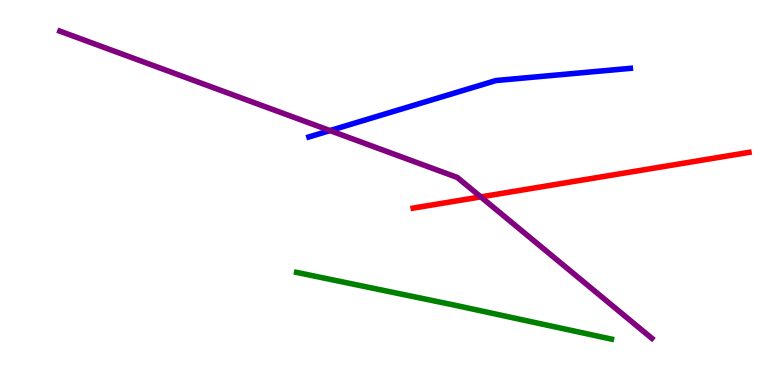[{'lines': ['blue', 'red'], 'intersections': []}, {'lines': ['green', 'red'], 'intersections': []}, {'lines': ['purple', 'red'], 'intersections': [{'x': 6.2, 'y': 4.89}]}, {'lines': ['blue', 'green'], 'intersections': []}, {'lines': ['blue', 'purple'], 'intersections': [{'x': 4.26, 'y': 6.61}]}, {'lines': ['green', 'purple'], 'intersections': []}]